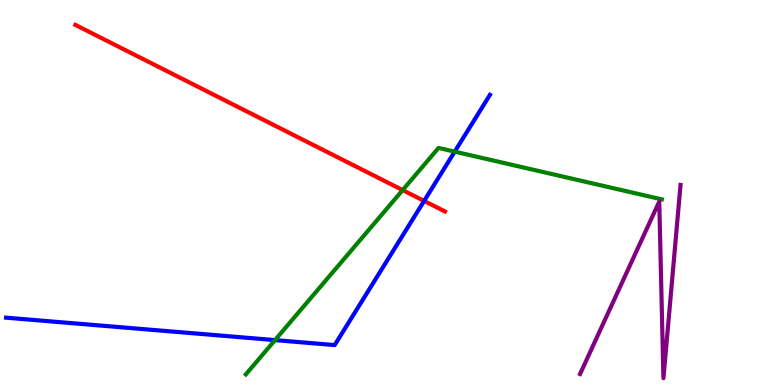[{'lines': ['blue', 'red'], 'intersections': [{'x': 5.47, 'y': 4.78}]}, {'lines': ['green', 'red'], 'intersections': [{'x': 5.2, 'y': 5.06}]}, {'lines': ['purple', 'red'], 'intersections': []}, {'lines': ['blue', 'green'], 'intersections': [{'x': 3.55, 'y': 1.17}, {'x': 5.87, 'y': 6.06}]}, {'lines': ['blue', 'purple'], 'intersections': []}, {'lines': ['green', 'purple'], 'intersections': []}]